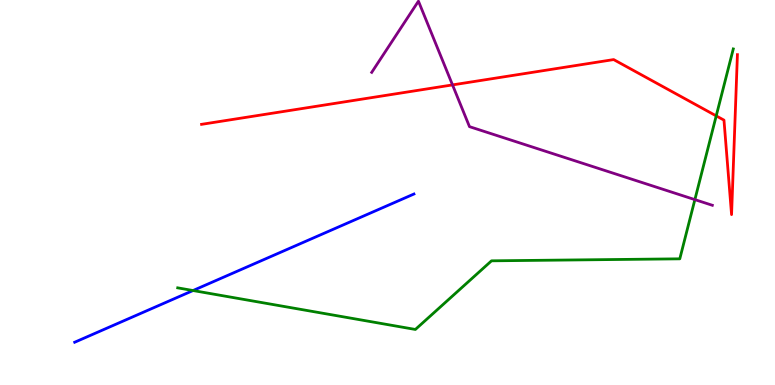[{'lines': ['blue', 'red'], 'intersections': []}, {'lines': ['green', 'red'], 'intersections': [{'x': 9.24, 'y': 6.99}]}, {'lines': ['purple', 'red'], 'intersections': [{'x': 5.84, 'y': 7.79}]}, {'lines': ['blue', 'green'], 'intersections': [{'x': 2.49, 'y': 2.45}]}, {'lines': ['blue', 'purple'], 'intersections': []}, {'lines': ['green', 'purple'], 'intersections': [{'x': 8.97, 'y': 4.81}]}]